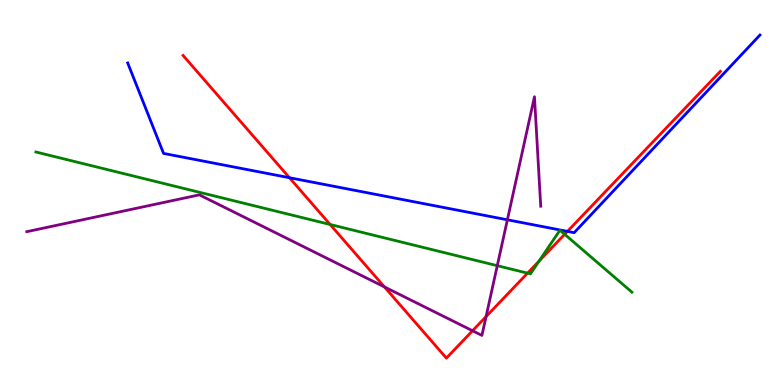[{'lines': ['blue', 'red'], 'intersections': [{'x': 3.73, 'y': 5.38}, {'x': 7.32, 'y': 3.99}]}, {'lines': ['green', 'red'], 'intersections': [{'x': 4.26, 'y': 4.17}, {'x': 6.81, 'y': 2.91}, {'x': 6.96, 'y': 3.22}, {'x': 7.29, 'y': 3.91}]}, {'lines': ['purple', 'red'], 'intersections': [{'x': 4.96, 'y': 2.55}, {'x': 6.1, 'y': 1.41}, {'x': 6.27, 'y': 1.78}]}, {'lines': ['blue', 'green'], 'intersections': []}, {'lines': ['blue', 'purple'], 'intersections': [{'x': 6.55, 'y': 4.29}]}, {'lines': ['green', 'purple'], 'intersections': [{'x': 6.42, 'y': 3.1}]}]